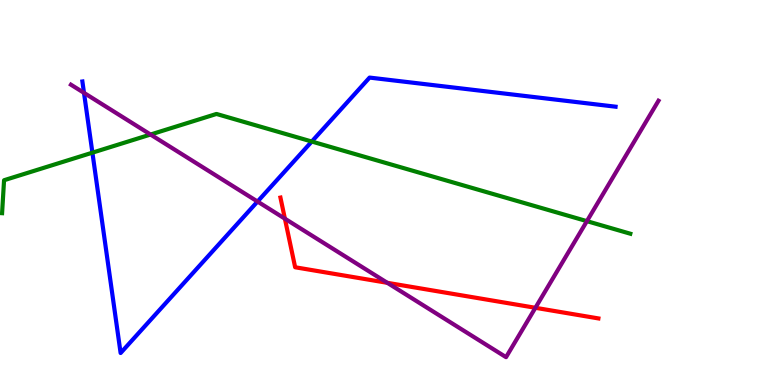[{'lines': ['blue', 'red'], 'intersections': []}, {'lines': ['green', 'red'], 'intersections': []}, {'lines': ['purple', 'red'], 'intersections': [{'x': 3.68, 'y': 4.32}, {'x': 5.0, 'y': 2.65}, {'x': 6.91, 'y': 2.01}]}, {'lines': ['blue', 'green'], 'intersections': [{'x': 1.19, 'y': 6.03}, {'x': 4.02, 'y': 6.32}]}, {'lines': ['blue', 'purple'], 'intersections': [{'x': 1.08, 'y': 7.59}, {'x': 3.32, 'y': 4.77}]}, {'lines': ['green', 'purple'], 'intersections': [{'x': 1.94, 'y': 6.51}, {'x': 7.57, 'y': 4.26}]}]